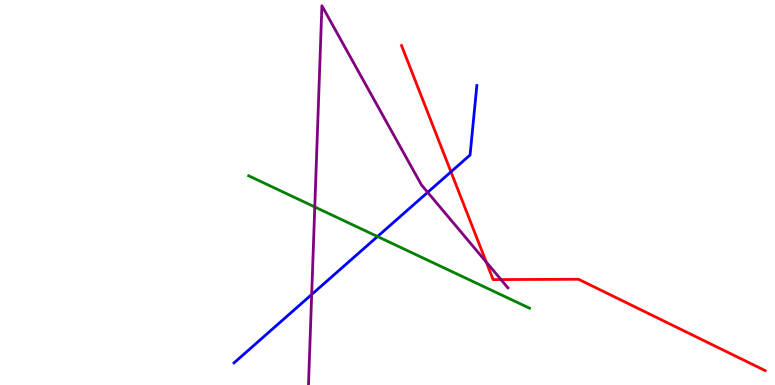[{'lines': ['blue', 'red'], 'intersections': [{'x': 5.82, 'y': 5.54}]}, {'lines': ['green', 'red'], 'intersections': []}, {'lines': ['purple', 'red'], 'intersections': [{'x': 6.27, 'y': 3.19}, {'x': 6.46, 'y': 2.74}]}, {'lines': ['blue', 'green'], 'intersections': [{'x': 4.87, 'y': 3.86}]}, {'lines': ['blue', 'purple'], 'intersections': [{'x': 4.02, 'y': 2.35}, {'x': 5.52, 'y': 5.0}]}, {'lines': ['green', 'purple'], 'intersections': [{'x': 4.06, 'y': 4.62}]}]